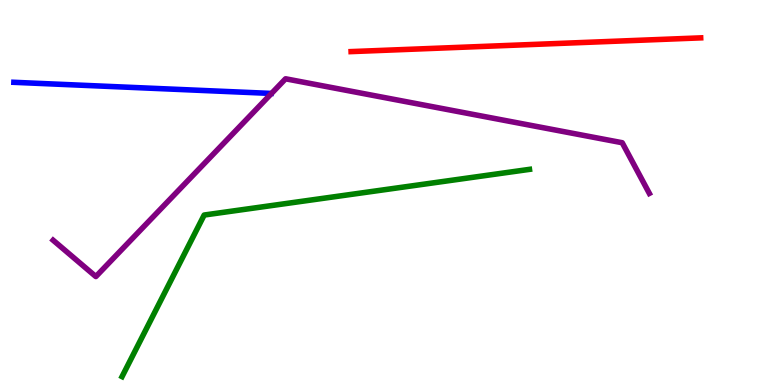[{'lines': ['blue', 'red'], 'intersections': []}, {'lines': ['green', 'red'], 'intersections': []}, {'lines': ['purple', 'red'], 'intersections': []}, {'lines': ['blue', 'green'], 'intersections': []}, {'lines': ['blue', 'purple'], 'intersections': []}, {'lines': ['green', 'purple'], 'intersections': []}]